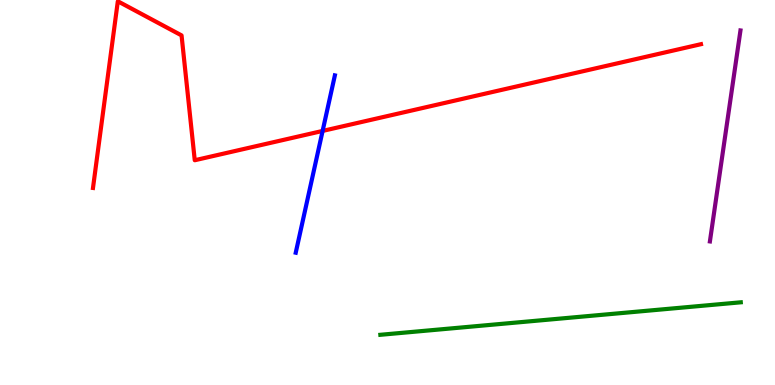[{'lines': ['blue', 'red'], 'intersections': [{'x': 4.16, 'y': 6.6}]}, {'lines': ['green', 'red'], 'intersections': []}, {'lines': ['purple', 'red'], 'intersections': []}, {'lines': ['blue', 'green'], 'intersections': []}, {'lines': ['blue', 'purple'], 'intersections': []}, {'lines': ['green', 'purple'], 'intersections': []}]